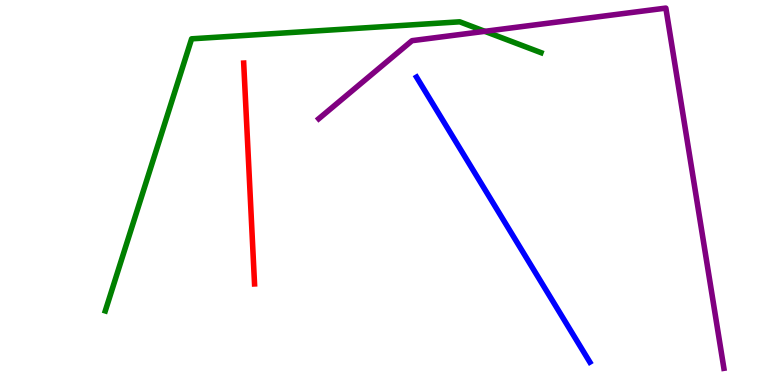[{'lines': ['blue', 'red'], 'intersections': []}, {'lines': ['green', 'red'], 'intersections': []}, {'lines': ['purple', 'red'], 'intersections': []}, {'lines': ['blue', 'green'], 'intersections': []}, {'lines': ['blue', 'purple'], 'intersections': []}, {'lines': ['green', 'purple'], 'intersections': [{'x': 6.26, 'y': 9.19}]}]